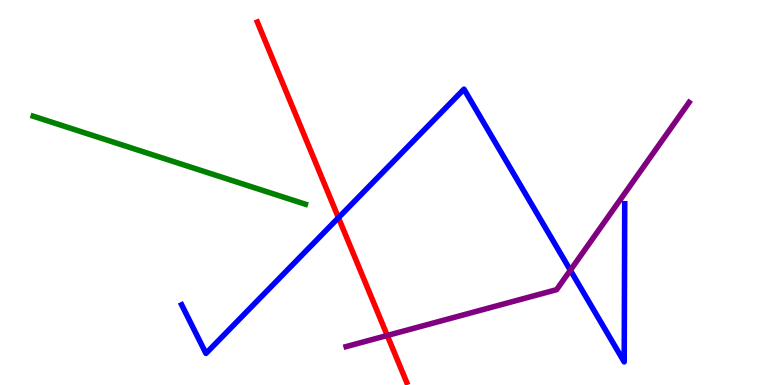[{'lines': ['blue', 'red'], 'intersections': [{'x': 4.37, 'y': 4.34}]}, {'lines': ['green', 'red'], 'intersections': []}, {'lines': ['purple', 'red'], 'intersections': [{'x': 5.0, 'y': 1.29}]}, {'lines': ['blue', 'green'], 'intersections': []}, {'lines': ['blue', 'purple'], 'intersections': [{'x': 7.36, 'y': 2.98}]}, {'lines': ['green', 'purple'], 'intersections': []}]